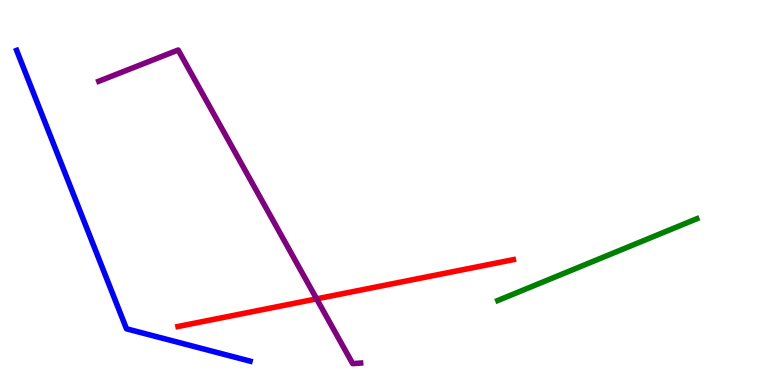[{'lines': ['blue', 'red'], 'intersections': []}, {'lines': ['green', 'red'], 'intersections': []}, {'lines': ['purple', 'red'], 'intersections': [{'x': 4.09, 'y': 2.24}]}, {'lines': ['blue', 'green'], 'intersections': []}, {'lines': ['blue', 'purple'], 'intersections': []}, {'lines': ['green', 'purple'], 'intersections': []}]